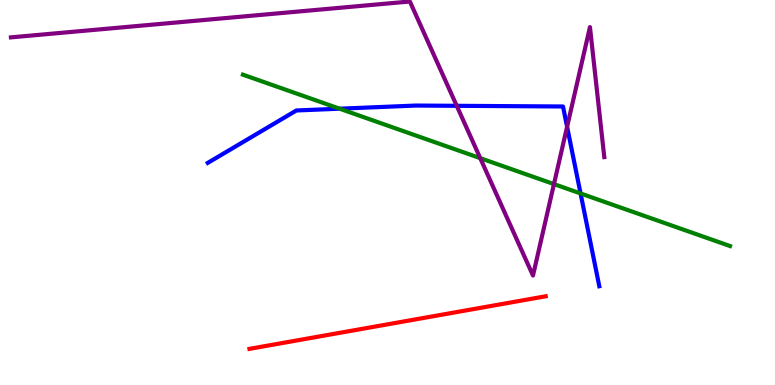[{'lines': ['blue', 'red'], 'intersections': []}, {'lines': ['green', 'red'], 'intersections': []}, {'lines': ['purple', 'red'], 'intersections': []}, {'lines': ['blue', 'green'], 'intersections': [{'x': 4.38, 'y': 7.18}, {'x': 7.49, 'y': 4.98}]}, {'lines': ['blue', 'purple'], 'intersections': [{'x': 5.89, 'y': 7.25}, {'x': 7.32, 'y': 6.71}]}, {'lines': ['green', 'purple'], 'intersections': [{'x': 6.2, 'y': 5.89}, {'x': 7.15, 'y': 5.22}]}]